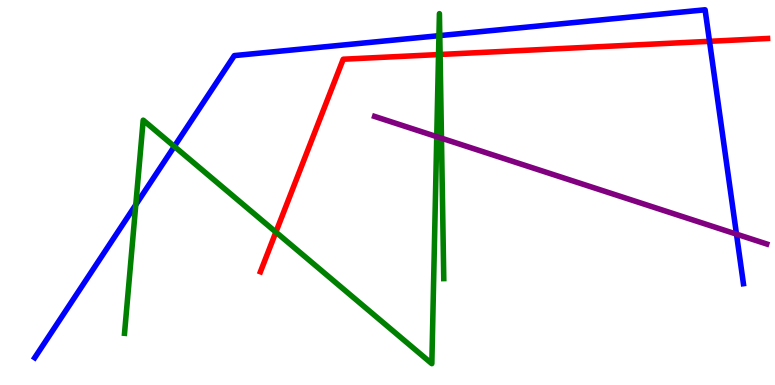[{'lines': ['blue', 'red'], 'intersections': [{'x': 9.15, 'y': 8.93}]}, {'lines': ['green', 'red'], 'intersections': [{'x': 3.56, 'y': 3.97}, {'x': 5.66, 'y': 8.58}, {'x': 5.68, 'y': 8.58}]}, {'lines': ['purple', 'red'], 'intersections': []}, {'lines': ['blue', 'green'], 'intersections': [{'x': 1.75, 'y': 4.68}, {'x': 2.25, 'y': 6.2}, {'x': 5.66, 'y': 9.07}, {'x': 5.67, 'y': 9.08}]}, {'lines': ['blue', 'purple'], 'intersections': [{'x': 9.5, 'y': 3.92}]}, {'lines': ['green', 'purple'], 'intersections': [{'x': 5.64, 'y': 6.45}, {'x': 5.7, 'y': 6.41}]}]